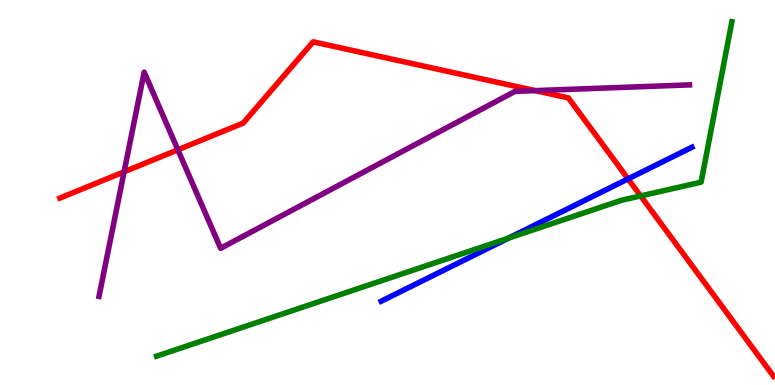[{'lines': ['blue', 'red'], 'intersections': [{'x': 8.1, 'y': 5.35}]}, {'lines': ['green', 'red'], 'intersections': [{'x': 8.27, 'y': 4.91}]}, {'lines': ['purple', 'red'], 'intersections': [{'x': 1.6, 'y': 5.54}, {'x': 2.3, 'y': 6.11}, {'x': 6.91, 'y': 7.65}]}, {'lines': ['blue', 'green'], 'intersections': [{'x': 6.56, 'y': 3.81}]}, {'lines': ['blue', 'purple'], 'intersections': []}, {'lines': ['green', 'purple'], 'intersections': []}]